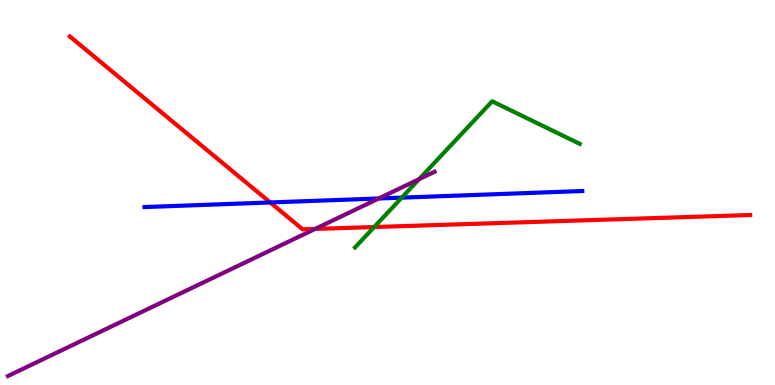[{'lines': ['blue', 'red'], 'intersections': [{'x': 3.49, 'y': 4.74}]}, {'lines': ['green', 'red'], 'intersections': [{'x': 4.83, 'y': 4.1}]}, {'lines': ['purple', 'red'], 'intersections': [{'x': 4.07, 'y': 4.05}]}, {'lines': ['blue', 'green'], 'intersections': [{'x': 5.18, 'y': 4.87}]}, {'lines': ['blue', 'purple'], 'intersections': [{'x': 4.89, 'y': 4.84}]}, {'lines': ['green', 'purple'], 'intersections': [{'x': 5.41, 'y': 5.35}]}]